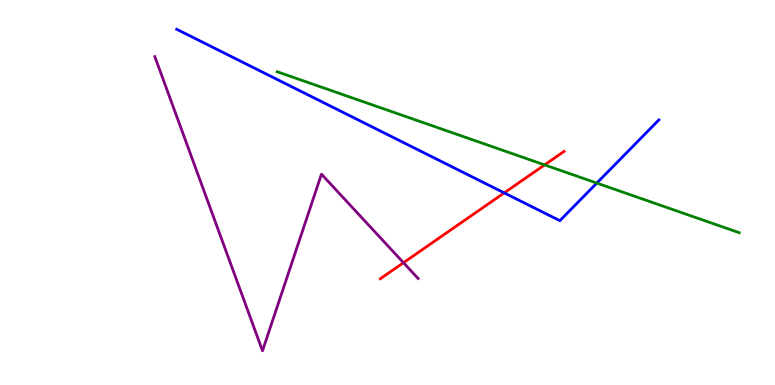[{'lines': ['blue', 'red'], 'intersections': [{'x': 6.51, 'y': 4.99}]}, {'lines': ['green', 'red'], 'intersections': [{'x': 7.03, 'y': 5.72}]}, {'lines': ['purple', 'red'], 'intersections': [{'x': 5.21, 'y': 3.18}]}, {'lines': ['blue', 'green'], 'intersections': [{'x': 7.7, 'y': 5.24}]}, {'lines': ['blue', 'purple'], 'intersections': []}, {'lines': ['green', 'purple'], 'intersections': []}]